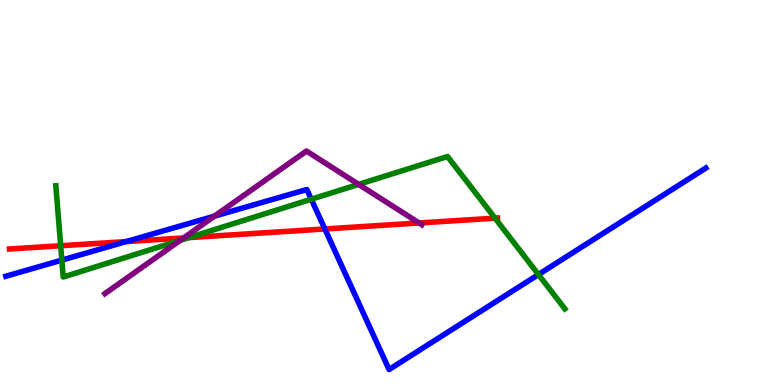[{'lines': ['blue', 'red'], 'intersections': [{'x': 1.63, 'y': 3.72}, {'x': 4.19, 'y': 4.05}]}, {'lines': ['green', 'red'], 'intersections': [{'x': 0.783, 'y': 3.62}, {'x': 2.44, 'y': 3.83}, {'x': 6.39, 'y': 4.33}]}, {'lines': ['purple', 'red'], 'intersections': [{'x': 2.37, 'y': 3.82}, {'x': 5.41, 'y': 4.21}]}, {'lines': ['blue', 'green'], 'intersections': [{'x': 0.798, 'y': 3.24}, {'x': 4.02, 'y': 4.83}, {'x': 6.95, 'y': 2.87}]}, {'lines': ['blue', 'purple'], 'intersections': [{'x': 2.77, 'y': 4.39}]}, {'lines': ['green', 'purple'], 'intersections': [{'x': 2.33, 'y': 3.76}, {'x': 4.63, 'y': 5.21}]}]